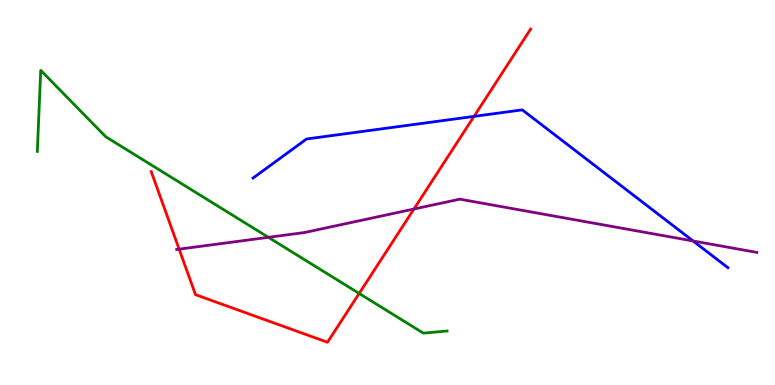[{'lines': ['blue', 'red'], 'intersections': [{'x': 6.12, 'y': 6.98}]}, {'lines': ['green', 'red'], 'intersections': [{'x': 4.63, 'y': 2.38}]}, {'lines': ['purple', 'red'], 'intersections': [{'x': 2.31, 'y': 3.53}, {'x': 5.34, 'y': 4.57}]}, {'lines': ['blue', 'green'], 'intersections': []}, {'lines': ['blue', 'purple'], 'intersections': [{'x': 8.94, 'y': 3.74}]}, {'lines': ['green', 'purple'], 'intersections': [{'x': 3.46, 'y': 3.84}]}]